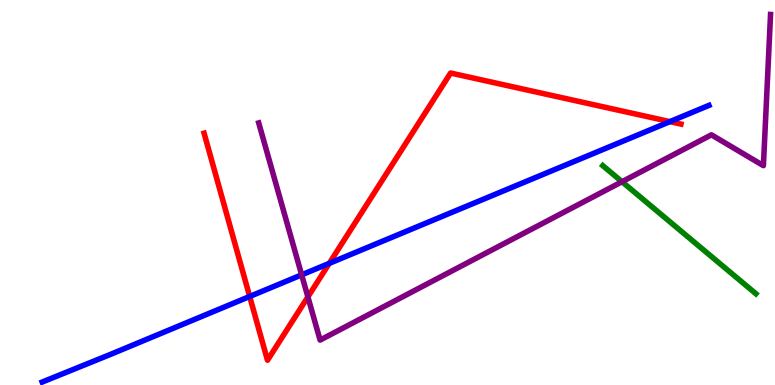[{'lines': ['blue', 'red'], 'intersections': [{'x': 3.22, 'y': 2.3}, {'x': 4.25, 'y': 3.16}, {'x': 8.64, 'y': 6.84}]}, {'lines': ['green', 'red'], 'intersections': []}, {'lines': ['purple', 'red'], 'intersections': [{'x': 3.97, 'y': 2.29}]}, {'lines': ['blue', 'green'], 'intersections': []}, {'lines': ['blue', 'purple'], 'intersections': [{'x': 3.89, 'y': 2.86}]}, {'lines': ['green', 'purple'], 'intersections': [{'x': 8.03, 'y': 5.28}]}]